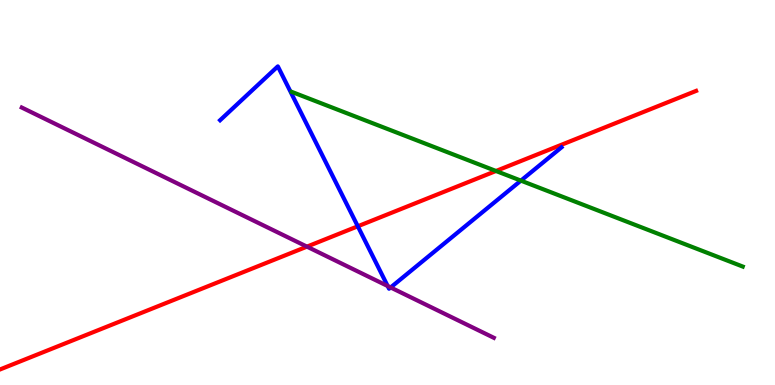[{'lines': ['blue', 'red'], 'intersections': [{'x': 4.62, 'y': 4.12}]}, {'lines': ['green', 'red'], 'intersections': [{'x': 6.4, 'y': 5.56}]}, {'lines': ['purple', 'red'], 'intersections': [{'x': 3.96, 'y': 3.59}]}, {'lines': ['blue', 'green'], 'intersections': [{'x': 6.72, 'y': 5.31}]}, {'lines': ['blue', 'purple'], 'intersections': [{'x': 5.0, 'y': 2.57}, {'x': 5.04, 'y': 2.53}]}, {'lines': ['green', 'purple'], 'intersections': []}]